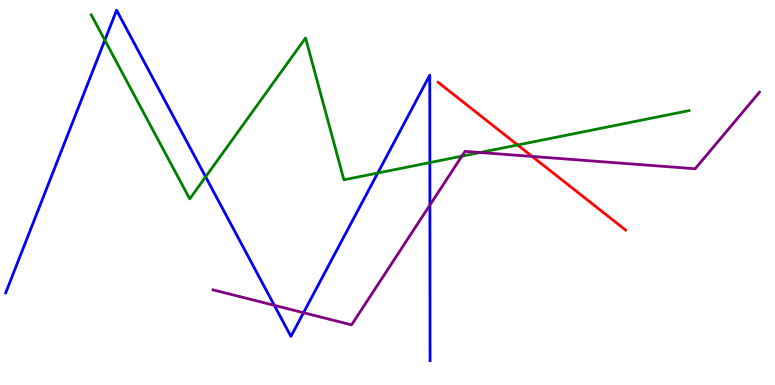[{'lines': ['blue', 'red'], 'intersections': []}, {'lines': ['green', 'red'], 'intersections': [{'x': 6.68, 'y': 6.23}]}, {'lines': ['purple', 'red'], 'intersections': [{'x': 6.87, 'y': 5.94}]}, {'lines': ['blue', 'green'], 'intersections': [{'x': 1.35, 'y': 8.96}, {'x': 2.65, 'y': 5.41}, {'x': 4.87, 'y': 5.51}, {'x': 5.55, 'y': 5.78}]}, {'lines': ['blue', 'purple'], 'intersections': [{'x': 3.54, 'y': 2.07}, {'x': 3.92, 'y': 1.88}, {'x': 5.55, 'y': 4.67}]}, {'lines': ['green', 'purple'], 'intersections': [{'x': 5.96, 'y': 5.94}, {'x': 6.2, 'y': 6.04}]}]